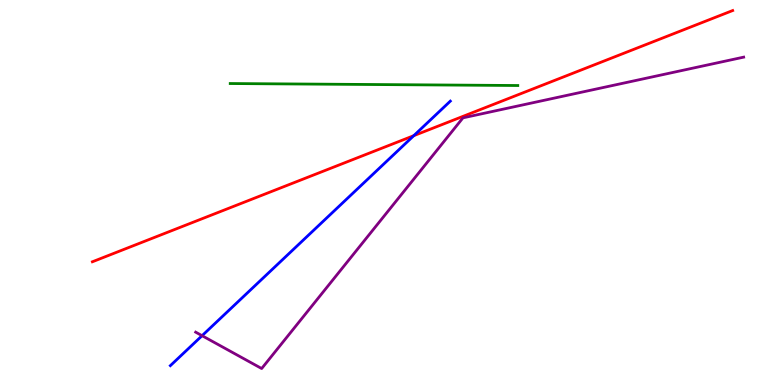[{'lines': ['blue', 'red'], 'intersections': [{'x': 5.34, 'y': 6.48}]}, {'lines': ['green', 'red'], 'intersections': []}, {'lines': ['purple', 'red'], 'intersections': []}, {'lines': ['blue', 'green'], 'intersections': []}, {'lines': ['blue', 'purple'], 'intersections': [{'x': 2.61, 'y': 1.28}]}, {'lines': ['green', 'purple'], 'intersections': []}]